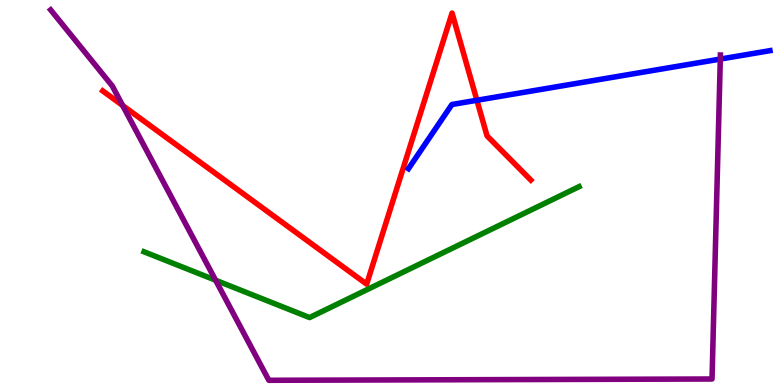[{'lines': ['blue', 'red'], 'intersections': [{'x': 6.15, 'y': 7.4}]}, {'lines': ['green', 'red'], 'intersections': []}, {'lines': ['purple', 'red'], 'intersections': [{'x': 1.58, 'y': 7.26}]}, {'lines': ['blue', 'green'], 'intersections': []}, {'lines': ['blue', 'purple'], 'intersections': [{'x': 9.29, 'y': 8.47}]}, {'lines': ['green', 'purple'], 'intersections': [{'x': 2.78, 'y': 2.72}]}]